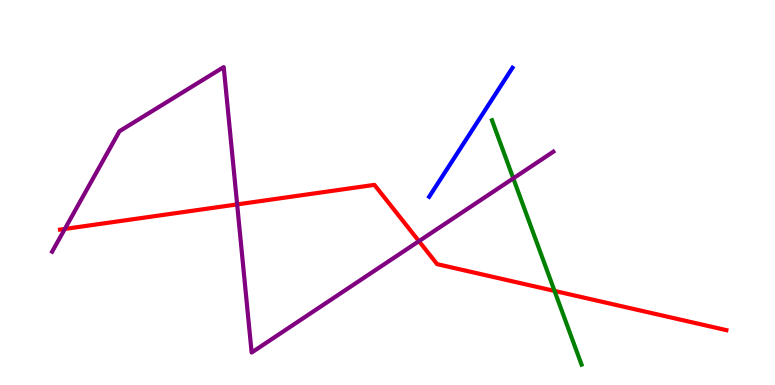[{'lines': ['blue', 'red'], 'intersections': []}, {'lines': ['green', 'red'], 'intersections': [{'x': 7.16, 'y': 2.44}]}, {'lines': ['purple', 'red'], 'intersections': [{'x': 0.837, 'y': 4.05}, {'x': 3.06, 'y': 4.69}, {'x': 5.41, 'y': 3.74}]}, {'lines': ['blue', 'green'], 'intersections': []}, {'lines': ['blue', 'purple'], 'intersections': []}, {'lines': ['green', 'purple'], 'intersections': [{'x': 6.62, 'y': 5.37}]}]